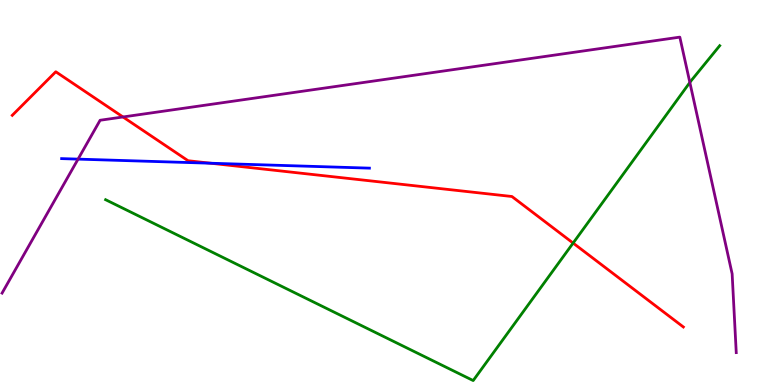[{'lines': ['blue', 'red'], 'intersections': [{'x': 2.72, 'y': 5.76}]}, {'lines': ['green', 'red'], 'intersections': [{'x': 7.39, 'y': 3.69}]}, {'lines': ['purple', 'red'], 'intersections': [{'x': 1.59, 'y': 6.96}]}, {'lines': ['blue', 'green'], 'intersections': []}, {'lines': ['blue', 'purple'], 'intersections': [{'x': 1.01, 'y': 5.87}]}, {'lines': ['green', 'purple'], 'intersections': [{'x': 8.9, 'y': 7.86}]}]